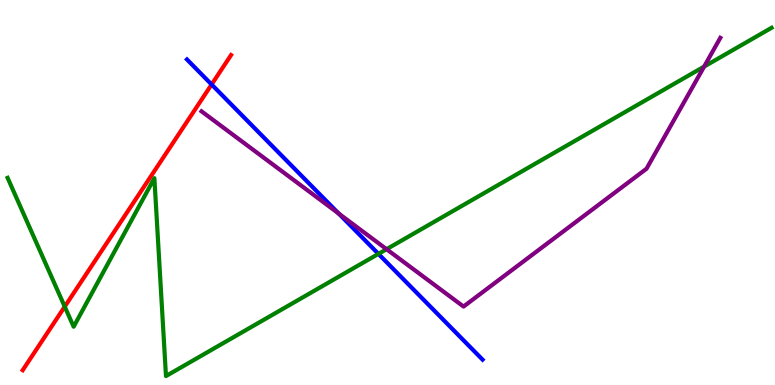[{'lines': ['blue', 'red'], 'intersections': [{'x': 2.73, 'y': 7.81}]}, {'lines': ['green', 'red'], 'intersections': [{'x': 0.835, 'y': 2.04}]}, {'lines': ['purple', 'red'], 'intersections': []}, {'lines': ['blue', 'green'], 'intersections': [{'x': 4.88, 'y': 3.41}]}, {'lines': ['blue', 'purple'], 'intersections': [{'x': 4.37, 'y': 4.45}]}, {'lines': ['green', 'purple'], 'intersections': [{'x': 4.99, 'y': 3.53}, {'x': 9.09, 'y': 8.27}]}]